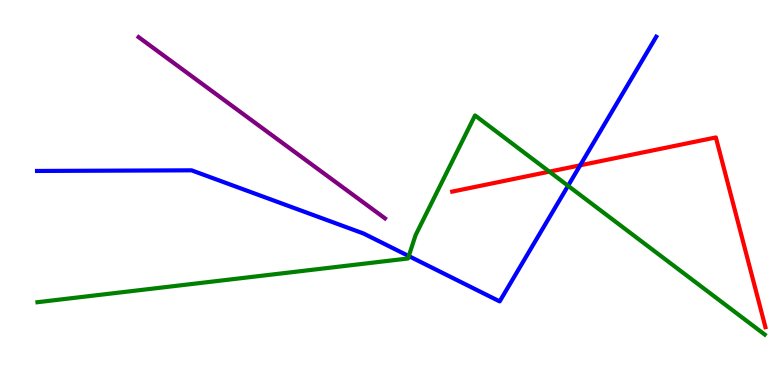[{'lines': ['blue', 'red'], 'intersections': [{'x': 7.49, 'y': 5.71}]}, {'lines': ['green', 'red'], 'intersections': [{'x': 7.09, 'y': 5.54}]}, {'lines': ['purple', 'red'], 'intersections': []}, {'lines': ['blue', 'green'], 'intersections': [{'x': 5.27, 'y': 3.35}, {'x': 7.33, 'y': 5.17}]}, {'lines': ['blue', 'purple'], 'intersections': []}, {'lines': ['green', 'purple'], 'intersections': []}]